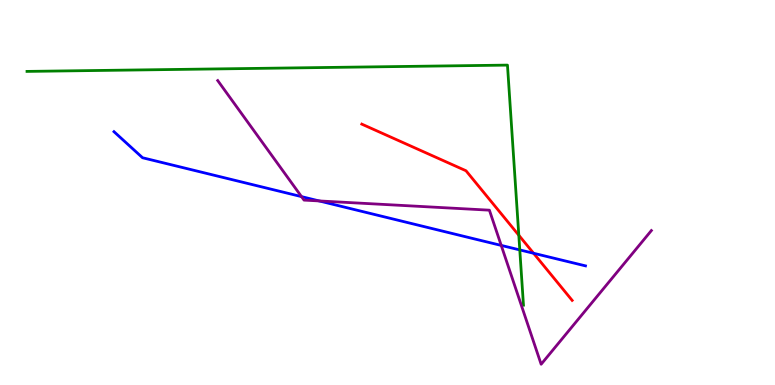[{'lines': ['blue', 'red'], 'intersections': [{'x': 6.88, 'y': 3.42}]}, {'lines': ['green', 'red'], 'intersections': [{'x': 6.69, 'y': 3.89}]}, {'lines': ['purple', 'red'], 'intersections': []}, {'lines': ['blue', 'green'], 'intersections': [{'x': 6.71, 'y': 3.51}]}, {'lines': ['blue', 'purple'], 'intersections': [{'x': 3.89, 'y': 4.89}, {'x': 4.12, 'y': 4.78}, {'x': 6.47, 'y': 3.63}]}, {'lines': ['green', 'purple'], 'intersections': []}]